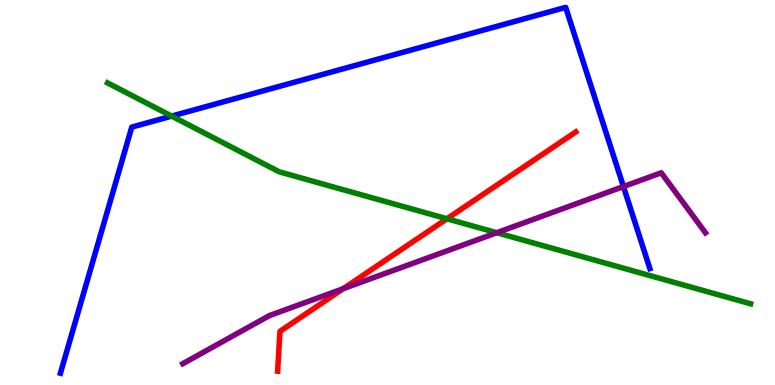[{'lines': ['blue', 'red'], 'intersections': []}, {'lines': ['green', 'red'], 'intersections': [{'x': 5.77, 'y': 4.32}]}, {'lines': ['purple', 'red'], 'intersections': [{'x': 4.43, 'y': 2.5}]}, {'lines': ['blue', 'green'], 'intersections': [{'x': 2.22, 'y': 6.98}]}, {'lines': ['blue', 'purple'], 'intersections': [{'x': 8.04, 'y': 5.15}]}, {'lines': ['green', 'purple'], 'intersections': [{'x': 6.41, 'y': 3.96}]}]